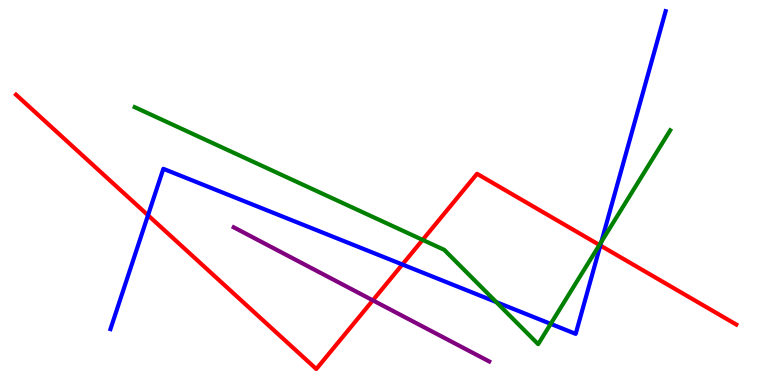[{'lines': ['blue', 'red'], 'intersections': [{'x': 1.91, 'y': 4.41}, {'x': 5.19, 'y': 3.13}, {'x': 7.75, 'y': 3.62}]}, {'lines': ['green', 'red'], 'intersections': [{'x': 5.45, 'y': 3.77}, {'x': 7.73, 'y': 3.64}]}, {'lines': ['purple', 'red'], 'intersections': [{'x': 4.81, 'y': 2.2}]}, {'lines': ['blue', 'green'], 'intersections': [{'x': 6.4, 'y': 2.15}, {'x': 7.11, 'y': 1.59}, {'x': 7.76, 'y': 3.72}]}, {'lines': ['blue', 'purple'], 'intersections': []}, {'lines': ['green', 'purple'], 'intersections': []}]